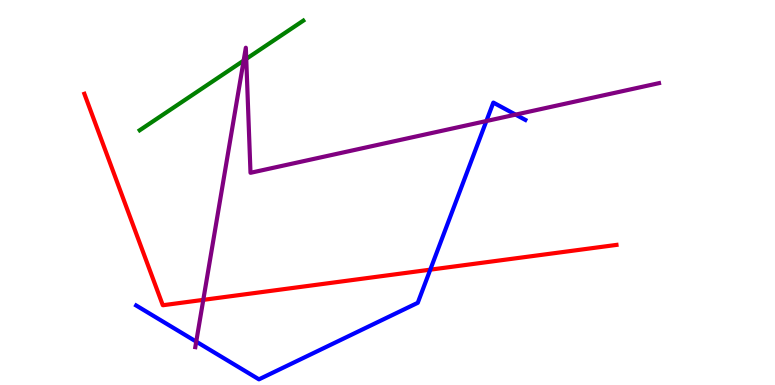[{'lines': ['blue', 'red'], 'intersections': [{'x': 5.55, 'y': 3.0}]}, {'lines': ['green', 'red'], 'intersections': []}, {'lines': ['purple', 'red'], 'intersections': [{'x': 2.62, 'y': 2.21}]}, {'lines': ['blue', 'green'], 'intersections': []}, {'lines': ['blue', 'purple'], 'intersections': [{'x': 2.53, 'y': 1.13}, {'x': 6.28, 'y': 6.86}, {'x': 6.65, 'y': 7.02}]}, {'lines': ['green', 'purple'], 'intersections': [{'x': 3.14, 'y': 8.43}, {'x': 3.18, 'y': 8.47}]}]